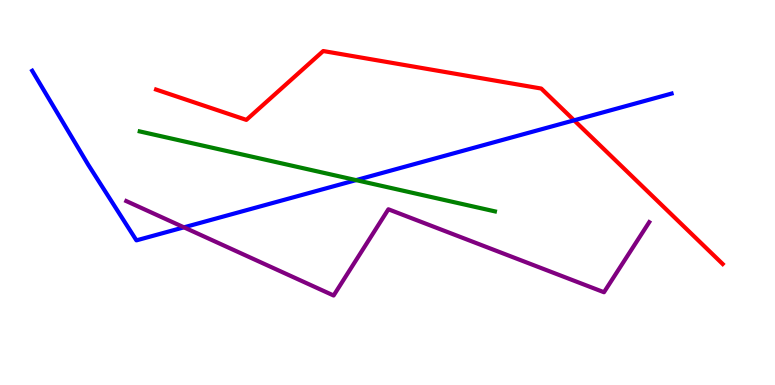[{'lines': ['blue', 'red'], 'intersections': [{'x': 7.41, 'y': 6.88}]}, {'lines': ['green', 'red'], 'intersections': []}, {'lines': ['purple', 'red'], 'intersections': []}, {'lines': ['blue', 'green'], 'intersections': [{'x': 4.59, 'y': 5.32}]}, {'lines': ['blue', 'purple'], 'intersections': [{'x': 2.37, 'y': 4.1}]}, {'lines': ['green', 'purple'], 'intersections': []}]